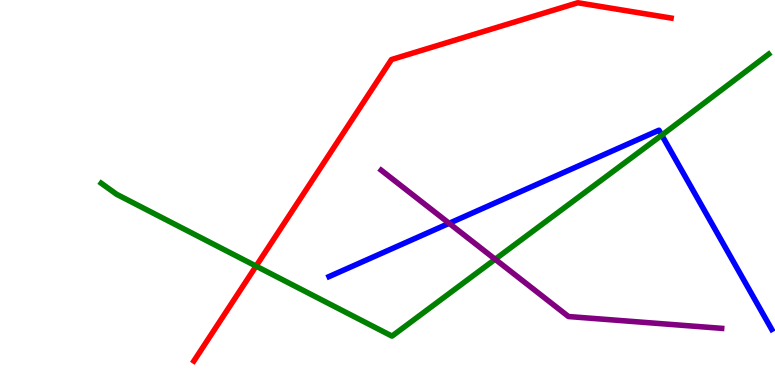[{'lines': ['blue', 'red'], 'intersections': []}, {'lines': ['green', 'red'], 'intersections': [{'x': 3.3, 'y': 3.09}]}, {'lines': ['purple', 'red'], 'intersections': []}, {'lines': ['blue', 'green'], 'intersections': [{'x': 8.54, 'y': 6.49}]}, {'lines': ['blue', 'purple'], 'intersections': [{'x': 5.8, 'y': 4.2}]}, {'lines': ['green', 'purple'], 'intersections': [{'x': 6.39, 'y': 3.27}]}]